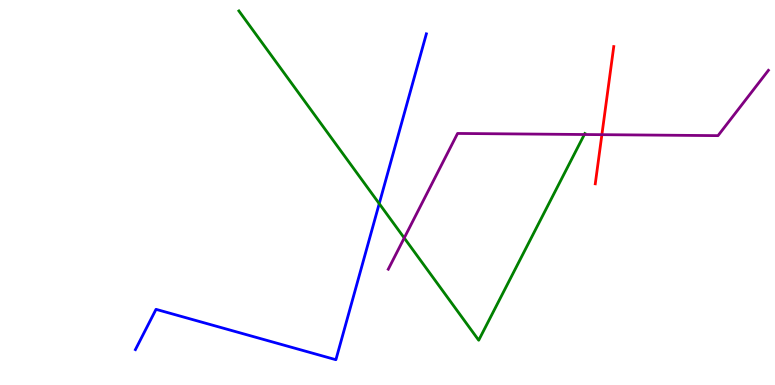[{'lines': ['blue', 'red'], 'intersections': []}, {'lines': ['green', 'red'], 'intersections': []}, {'lines': ['purple', 'red'], 'intersections': [{'x': 7.77, 'y': 6.5}]}, {'lines': ['blue', 'green'], 'intersections': [{'x': 4.89, 'y': 4.71}]}, {'lines': ['blue', 'purple'], 'intersections': []}, {'lines': ['green', 'purple'], 'intersections': [{'x': 5.22, 'y': 3.82}, {'x': 7.54, 'y': 6.51}]}]